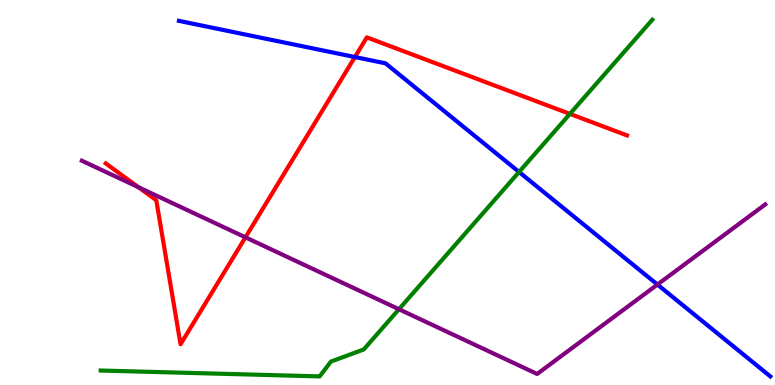[{'lines': ['blue', 'red'], 'intersections': [{'x': 4.58, 'y': 8.52}]}, {'lines': ['green', 'red'], 'intersections': [{'x': 7.35, 'y': 7.04}]}, {'lines': ['purple', 'red'], 'intersections': [{'x': 1.79, 'y': 5.14}, {'x': 3.17, 'y': 3.84}]}, {'lines': ['blue', 'green'], 'intersections': [{'x': 6.7, 'y': 5.53}]}, {'lines': ['blue', 'purple'], 'intersections': [{'x': 8.48, 'y': 2.61}]}, {'lines': ['green', 'purple'], 'intersections': [{'x': 5.15, 'y': 1.97}]}]